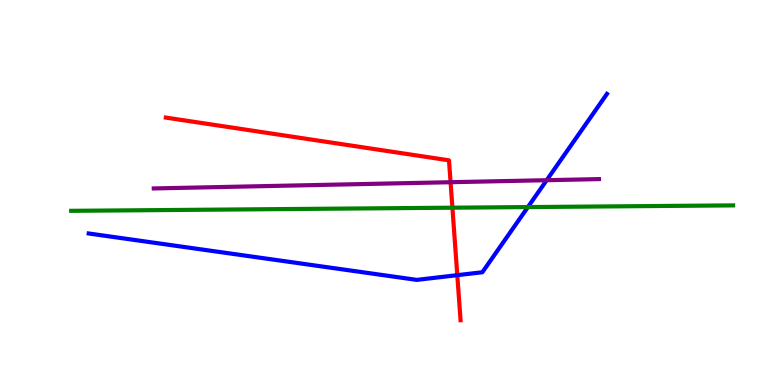[{'lines': ['blue', 'red'], 'intersections': [{'x': 5.9, 'y': 2.85}]}, {'lines': ['green', 'red'], 'intersections': [{'x': 5.84, 'y': 4.61}]}, {'lines': ['purple', 'red'], 'intersections': [{'x': 5.81, 'y': 5.27}]}, {'lines': ['blue', 'green'], 'intersections': [{'x': 6.81, 'y': 4.62}]}, {'lines': ['blue', 'purple'], 'intersections': [{'x': 7.05, 'y': 5.32}]}, {'lines': ['green', 'purple'], 'intersections': []}]